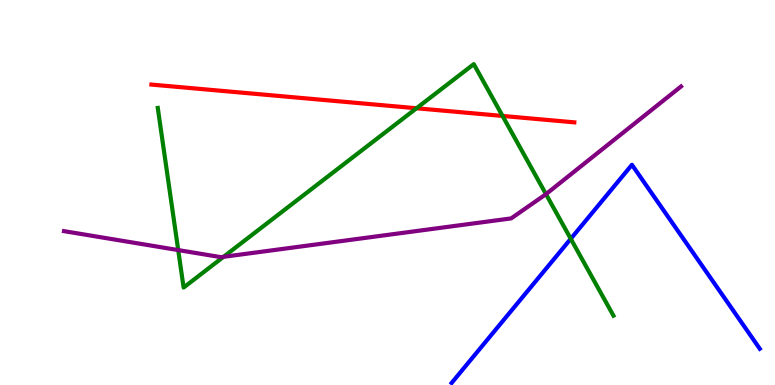[{'lines': ['blue', 'red'], 'intersections': []}, {'lines': ['green', 'red'], 'intersections': [{'x': 5.37, 'y': 7.19}, {'x': 6.48, 'y': 6.99}]}, {'lines': ['purple', 'red'], 'intersections': []}, {'lines': ['blue', 'green'], 'intersections': [{'x': 7.36, 'y': 3.8}]}, {'lines': ['blue', 'purple'], 'intersections': []}, {'lines': ['green', 'purple'], 'intersections': [{'x': 2.3, 'y': 3.5}, {'x': 2.88, 'y': 3.33}, {'x': 7.04, 'y': 4.96}]}]